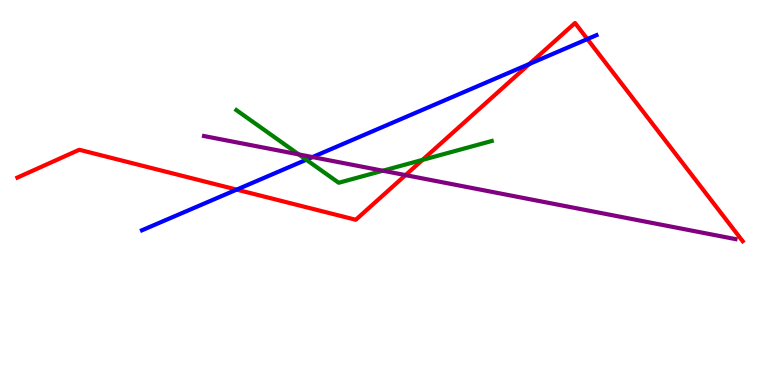[{'lines': ['blue', 'red'], 'intersections': [{'x': 3.05, 'y': 5.07}, {'x': 6.83, 'y': 8.34}, {'x': 7.58, 'y': 8.98}]}, {'lines': ['green', 'red'], 'intersections': [{'x': 5.45, 'y': 5.85}]}, {'lines': ['purple', 'red'], 'intersections': [{'x': 5.23, 'y': 5.45}]}, {'lines': ['blue', 'green'], 'intersections': [{'x': 3.95, 'y': 5.85}]}, {'lines': ['blue', 'purple'], 'intersections': [{'x': 4.03, 'y': 5.92}]}, {'lines': ['green', 'purple'], 'intersections': [{'x': 3.86, 'y': 5.99}, {'x': 4.94, 'y': 5.57}]}]